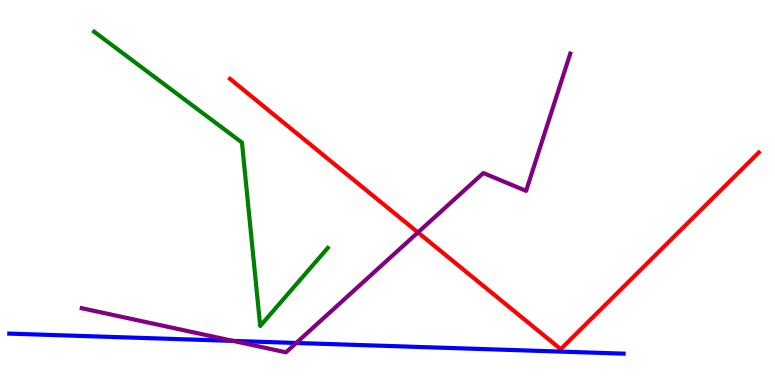[{'lines': ['blue', 'red'], 'intersections': []}, {'lines': ['green', 'red'], 'intersections': []}, {'lines': ['purple', 'red'], 'intersections': [{'x': 5.39, 'y': 3.96}]}, {'lines': ['blue', 'green'], 'intersections': []}, {'lines': ['blue', 'purple'], 'intersections': [{'x': 3.01, 'y': 1.15}, {'x': 3.82, 'y': 1.09}]}, {'lines': ['green', 'purple'], 'intersections': []}]